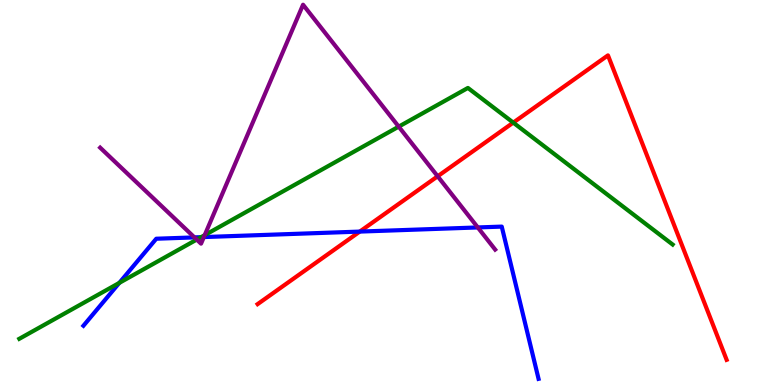[{'lines': ['blue', 'red'], 'intersections': [{'x': 4.64, 'y': 3.98}]}, {'lines': ['green', 'red'], 'intersections': [{'x': 6.62, 'y': 6.82}]}, {'lines': ['purple', 'red'], 'intersections': [{'x': 5.65, 'y': 5.42}]}, {'lines': ['blue', 'green'], 'intersections': [{'x': 1.54, 'y': 2.65}, {'x': 2.59, 'y': 3.84}]}, {'lines': ['blue', 'purple'], 'intersections': [{'x': 2.51, 'y': 3.83}, {'x': 2.63, 'y': 3.84}, {'x': 6.17, 'y': 4.09}]}, {'lines': ['green', 'purple'], 'intersections': [{'x': 2.54, 'y': 3.78}, {'x': 2.64, 'y': 3.89}, {'x': 5.14, 'y': 6.71}]}]